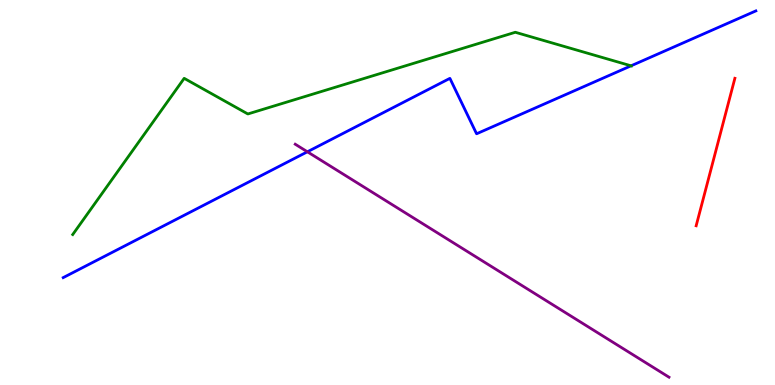[{'lines': ['blue', 'red'], 'intersections': []}, {'lines': ['green', 'red'], 'intersections': []}, {'lines': ['purple', 'red'], 'intersections': []}, {'lines': ['blue', 'green'], 'intersections': [{'x': 8.14, 'y': 8.29}]}, {'lines': ['blue', 'purple'], 'intersections': [{'x': 3.97, 'y': 6.06}]}, {'lines': ['green', 'purple'], 'intersections': []}]